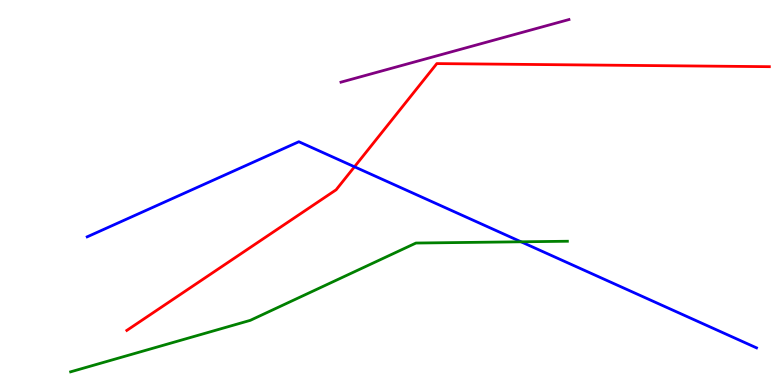[{'lines': ['blue', 'red'], 'intersections': [{'x': 4.57, 'y': 5.67}]}, {'lines': ['green', 'red'], 'intersections': []}, {'lines': ['purple', 'red'], 'intersections': []}, {'lines': ['blue', 'green'], 'intersections': [{'x': 6.72, 'y': 3.72}]}, {'lines': ['blue', 'purple'], 'intersections': []}, {'lines': ['green', 'purple'], 'intersections': []}]